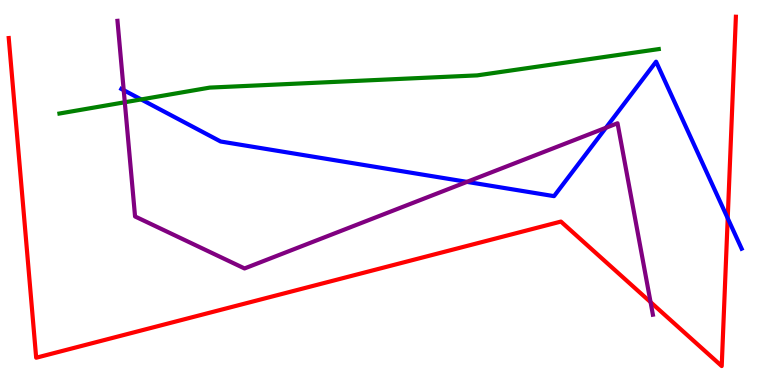[{'lines': ['blue', 'red'], 'intersections': [{'x': 9.39, 'y': 4.33}]}, {'lines': ['green', 'red'], 'intersections': []}, {'lines': ['purple', 'red'], 'intersections': [{'x': 8.39, 'y': 2.15}]}, {'lines': ['blue', 'green'], 'intersections': [{'x': 1.82, 'y': 7.42}]}, {'lines': ['blue', 'purple'], 'intersections': [{'x': 1.6, 'y': 7.66}, {'x': 6.03, 'y': 5.28}, {'x': 7.82, 'y': 6.68}]}, {'lines': ['green', 'purple'], 'intersections': [{'x': 1.61, 'y': 7.34}]}]